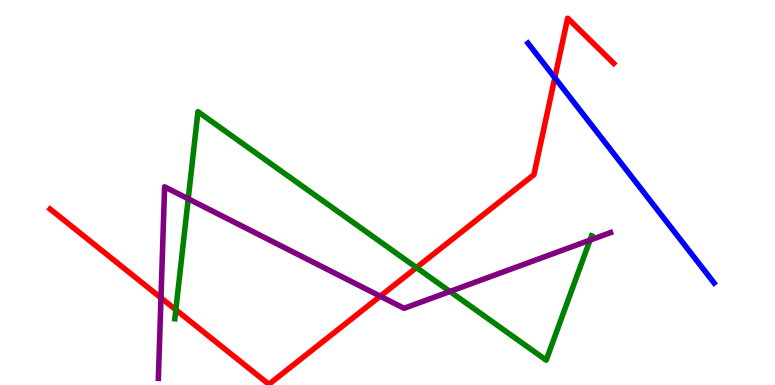[{'lines': ['blue', 'red'], 'intersections': [{'x': 7.16, 'y': 7.98}]}, {'lines': ['green', 'red'], 'intersections': [{'x': 2.27, 'y': 1.95}, {'x': 5.37, 'y': 3.05}]}, {'lines': ['purple', 'red'], 'intersections': [{'x': 2.08, 'y': 2.26}, {'x': 4.91, 'y': 2.31}]}, {'lines': ['blue', 'green'], 'intersections': []}, {'lines': ['blue', 'purple'], 'intersections': []}, {'lines': ['green', 'purple'], 'intersections': [{'x': 2.43, 'y': 4.84}, {'x': 5.81, 'y': 2.43}, {'x': 7.61, 'y': 3.76}]}]